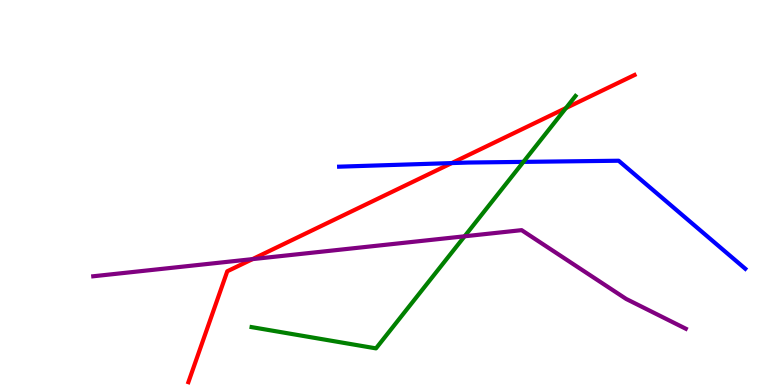[{'lines': ['blue', 'red'], 'intersections': [{'x': 5.83, 'y': 5.76}]}, {'lines': ['green', 'red'], 'intersections': [{'x': 7.3, 'y': 7.19}]}, {'lines': ['purple', 'red'], 'intersections': [{'x': 3.26, 'y': 3.27}]}, {'lines': ['blue', 'green'], 'intersections': [{'x': 6.75, 'y': 5.8}]}, {'lines': ['blue', 'purple'], 'intersections': []}, {'lines': ['green', 'purple'], 'intersections': [{'x': 5.99, 'y': 3.86}]}]